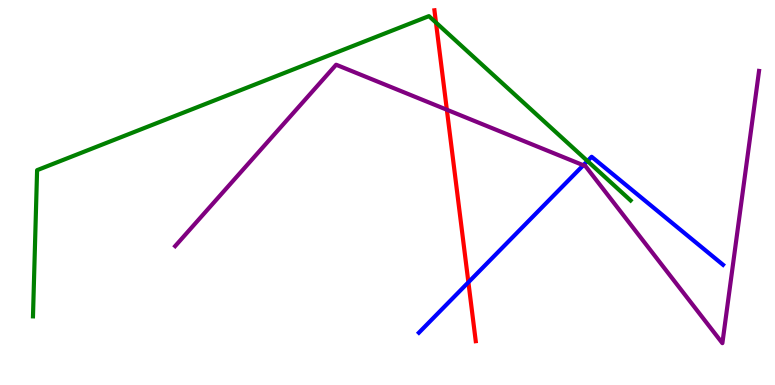[{'lines': ['blue', 'red'], 'intersections': [{'x': 6.04, 'y': 2.67}]}, {'lines': ['green', 'red'], 'intersections': [{'x': 5.63, 'y': 9.41}]}, {'lines': ['purple', 'red'], 'intersections': [{'x': 5.77, 'y': 7.15}]}, {'lines': ['blue', 'green'], 'intersections': [{'x': 7.58, 'y': 5.82}]}, {'lines': ['blue', 'purple'], 'intersections': [{'x': 7.53, 'y': 5.71}]}, {'lines': ['green', 'purple'], 'intersections': []}]